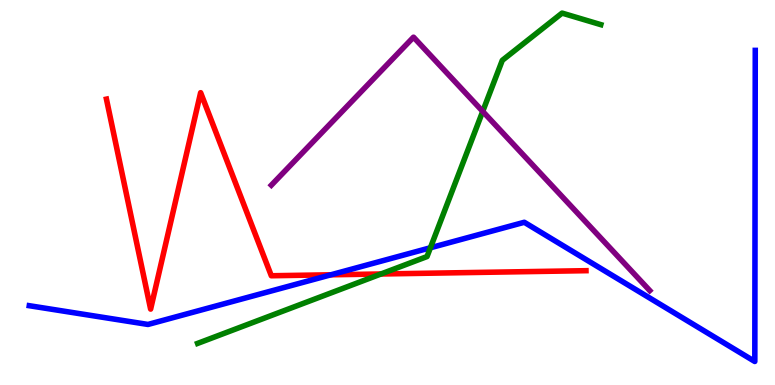[{'lines': ['blue', 'red'], 'intersections': [{'x': 4.27, 'y': 2.86}]}, {'lines': ['green', 'red'], 'intersections': [{'x': 4.92, 'y': 2.88}]}, {'lines': ['purple', 'red'], 'intersections': []}, {'lines': ['blue', 'green'], 'intersections': [{'x': 5.55, 'y': 3.56}]}, {'lines': ['blue', 'purple'], 'intersections': []}, {'lines': ['green', 'purple'], 'intersections': [{'x': 6.23, 'y': 7.11}]}]